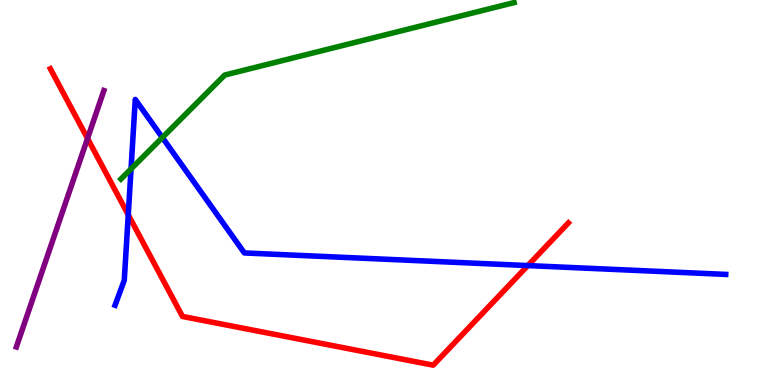[{'lines': ['blue', 'red'], 'intersections': [{'x': 1.65, 'y': 4.42}, {'x': 6.81, 'y': 3.1}]}, {'lines': ['green', 'red'], 'intersections': []}, {'lines': ['purple', 'red'], 'intersections': [{'x': 1.13, 'y': 6.4}]}, {'lines': ['blue', 'green'], 'intersections': [{'x': 1.69, 'y': 5.61}, {'x': 2.09, 'y': 6.43}]}, {'lines': ['blue', 'purple'], 'intersections': []}, {'lines': ['green', 'purple'], 'intersections': []}]